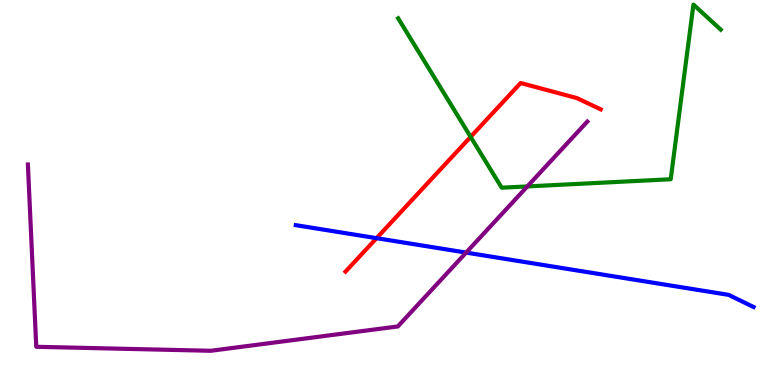[{'lines': ['blue', 'red'], 'intersections': [{'x': 4.86, 'y': 3.81}]}, {'lines': ['green', 'red'], 'intersections': [{'x': 6.07, 'y': 6.45}]}, {'lines': ['purple', 'red'], 'intersections': []}, {'lines': ['blue', 'green'], 'intersections': []}, {'lines': ['blue', 'purple'], 'intersections': [{'x': 6.01, 'y': 3.44}]}, {'lines': ['green', 'purple'], 'intersections': [{'x': 6.8, 'y': 5.16}]}]